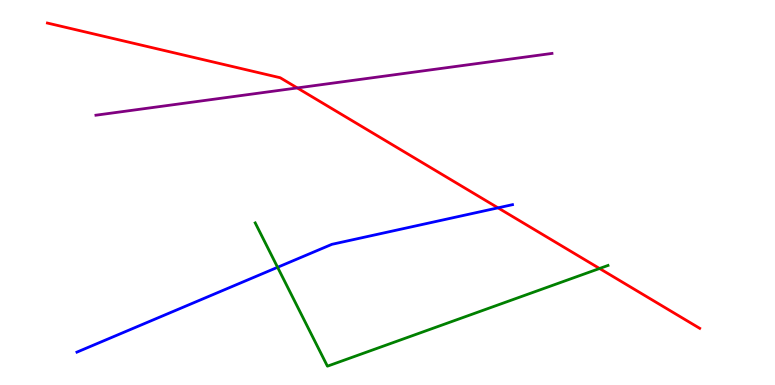[{'lines': ['blue', 'red'], 'intersections': [{'x': 6.43, 'y': 4.6}]}, {'lines': ['green', 'red'], 'intersections': [{'x': 7.74, 'y': 3.03}]}, {'lines': ['purple', 'red'], 'intersections': [{'x': 3.84, 'y': 7.72}]}, {'lines': ['blue', 'green'], 'intersections': [{'x': 3.58, 'y': 3.06}]}, {'lines': ['blue', 'purple'], 'intersections': []}, {'lines': ['green', 'purple'], 'intersections': []}]